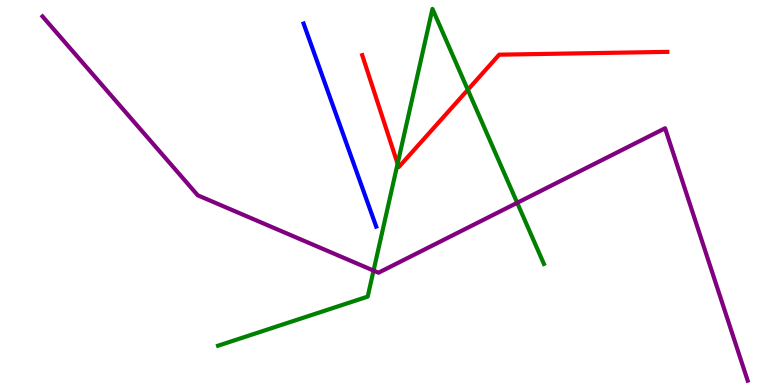[{'lines': ['blue', 'red'], 'intersections': []}, {'lines': ['green', 'red'], 'intersections': [{'x': 5.13, 'y': 5.75}, {'x': 6.04, 'y': 7.67}]}, {'lines': ['purple', 'red'], 'intersections': []}, {'lines': ['blue', 'green'], 'intersections': []}, {'lines': ['blue', 'purple'], 'intersections': []}, {'lines': ['green', 'purple'], 'intersections': [{'x': 4.82, 'y': 2.97}, {'x': 6.67, 'y': 4.73}]}]